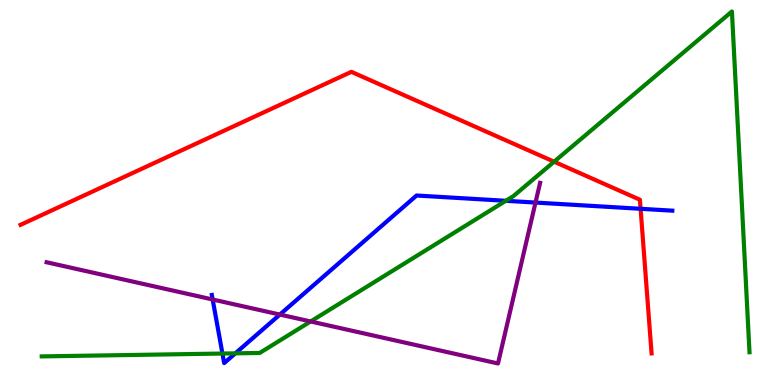[{'lines': ['blue', 'red'], 'intersections': [{'x': 8.27, 'y': 4.58}]}, {'lines': ['green', 'red'], 'intersections': [{'x': 7.15, 'y': 5.8}]}, {'lines': ['purple', 'red'], 'intersections': []}, {'lines': ['blue', 'green'], 'intersections': [{'x': 2.87, 'y': 0.817}, {'x': 3.04, 'y': 0.822}, {'x': 6.53, 'y': 4.78}]}, {'lines': ['blue', 'purple'], 'intersections': [{'x': 2.74, 'y': 2.22}, {'x': 3.61, 'y': 1.83}, {'x': 6.91, 'y': 4.74}]}, {'lines': ['green', 'purple'], 'intersections': [{'x': 4.01, 'y': 1.65}]}]